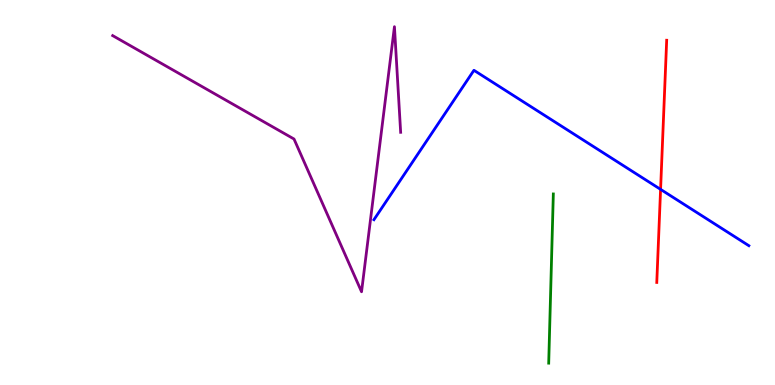[{'lines': ['blue', 'red'], 'intersections': [{'x': 8.52, 'y': 5.08}]}, {'lines': ['green', 'red'], 'intersections': []}, {'lines': ['purple', 'red'], 'intersections': []}, {'lines': ['blue', 'green'], 'intersections': []}, {'lines': ['blue', 'purple'], 'intersections': []}, {'lines': ['green', 'purple'], 'intersections': []}]